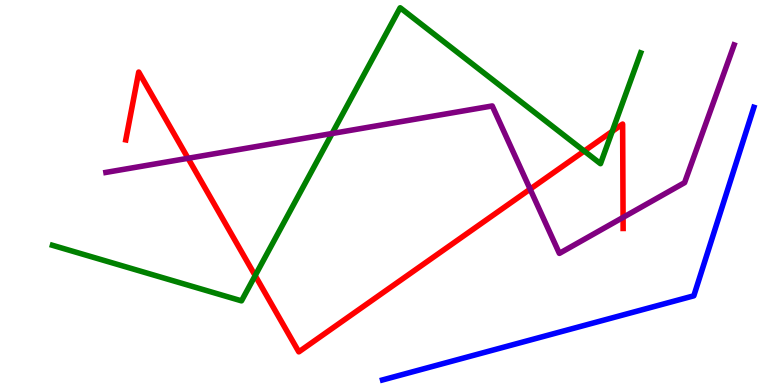[{'lines': ['blue', 'red'], 'intersections': []}, {'lines': ['green', 'red'], 'intersections': [{'x': 3.29, 'y': 2.84}, {'x': 7.54, 'y': 6.08}, {'x': 7.9, 'y': 6.59}]}, {'lines': ['purple', 'red'], 'intersections': [{'x': 2.43, 'y': 5.89}, {'x': 6.84, 'y': 5.09}, {'x': 8.04, 'y': 4.35}]}, {'lines': ['blue', 'green'], 'intersections': []}, {'lines': ['blue', 'purple'], 'intersections': []}, {'lines': ['green', 'purple'], 'intersections': [{'x': 4.28, 'y': 6.53}]}]